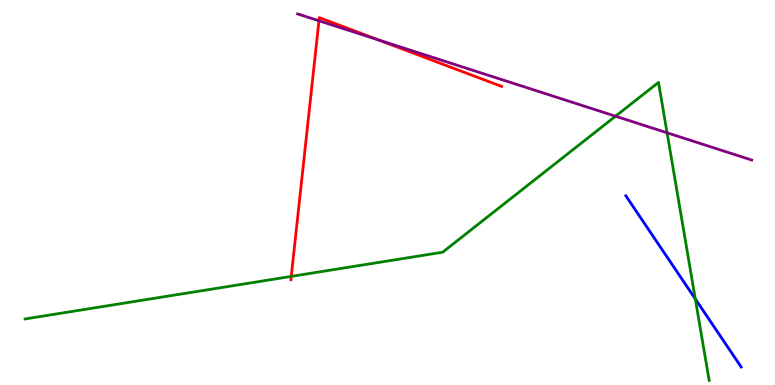[{'lines': ['blue', 'red'], 'intersections': []}, {'lines': ['green', 'red'], 'intersections': [{'x': 3.76, 'y': 2.82}]}, {'lines': ['purple', 'red'], 'intersections': [{'x': 4.12, 'y': 9.46}, {'x': 4.88, 'y': 8.97}]}, {'lines': ['blue', 'green'], 'intersections': [{'x': 8.97, 'y': 2.24}]}, {'lines': ['blue', 'purple'], 'intersections': []}, {'lines': ['green', 'purple'], 'intersections': [{'x': 7.94, 'y': 6.98}, {'x': 8.61, 'y': 6.55}]}]